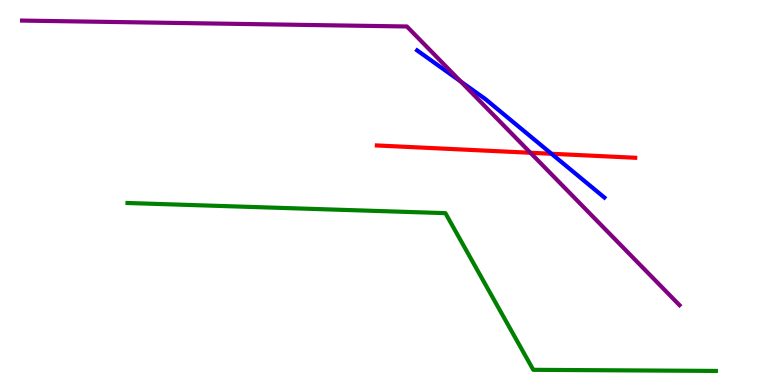[{'lines': ['blue', 'red'], 'intersections': [{'x': 7.12, 'y': 6.01}]}, {'lines': ['green', 'red'], 'intersections': []}, {'lines': ['purple', 'red'], 'intersections': [{'x': 6.84, 'y': 6.03}]}, {'lines': ['blue', 'green'], 'intersections': []}, {'lines': ['blue', 'purple'], 'intersections': [{'x': 5.94, 'y': 7.88}]}, {'lines': ['green', 'purple'], 'intersections': []}]